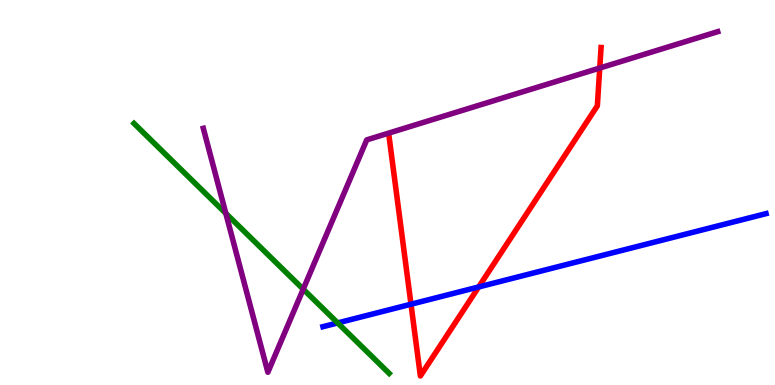[{'lines': ['blue', 'red'], 'intersections': [{'x': 5.3, 'y': 2.1}, {'x': 6.18, 'y': 2.55}]}, {'lines': ['green', 'red'], 'intersections': []}, {'lines': ['purple', 'red'], 'intersections': [{'x': 7.74, 'y': 8.23}]}, {'lines': ['blue', 'green'], 'intersections': [{'x': 4.36, 'y': 1.61}]}, {'lines': ['blue', 'purple'], 'intersections': []}, {'lines': ['green', 'purple'], 'intersections': [{'x': 2.91, 'y': 4.46}, {'x': 3.91, 'y': 2.49}]}]